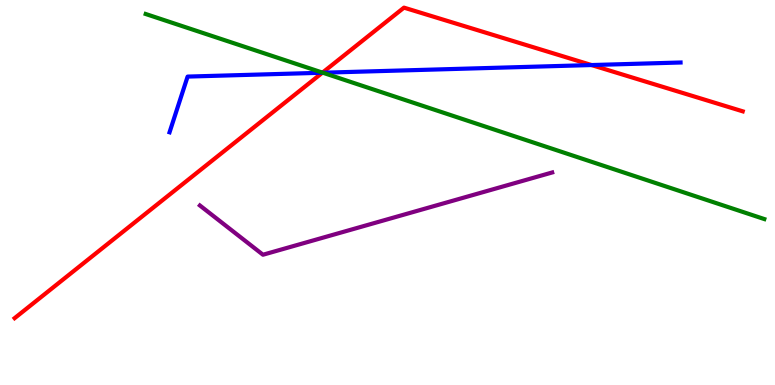[{'lines': ['blue', 'red'], 'intersections': [{'x': 4.16, 'y': 8.11}, {'x': 7.63, 'y': 8.31}]}, {'lines': ['green', 'red'], 'intersections': [{'x': 4.16, 'y': 8.11}]}, {'lines': ['purple', 'red'], 'intersections': []}, {'lines': ['blue', 'green'], 'intersections': [{'x': 4.17, 'y': 8.11}]}, {'lines': ['blue', 'purple'], 'intersections': []}, {'lines': ['green', 'purple'], 'intersections': []}]